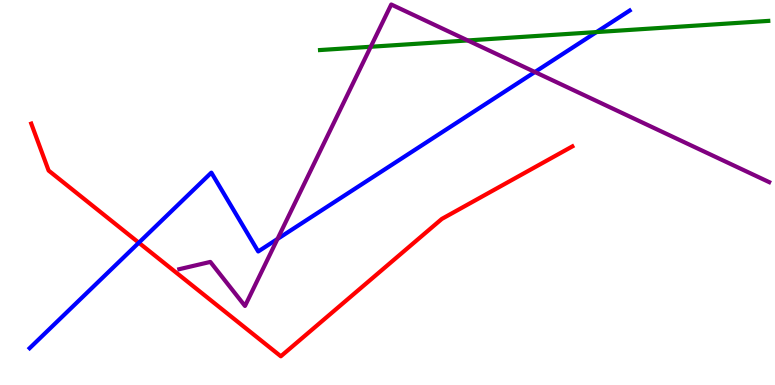[{'lines': ['blue', 'red'], 'intersections': [{'x': 1.79, 'y': 3.7}]}, {'lines': ['green', 'red'], 'intersections': []}, {'lines': ['purple', 'red'], 'intersections': []}, {'lines': ['blue', 'green'], 'intersections': [{'x': 7.7, 'y': 9.17}]}, {'lines': ['blue', 'purple'], 'intersections': [{'x': 3.58, 'y': 3.79}, {'x': 6.9, 'y': 8.13}]}, {'lines': ['green', 'purple'], 'intersections': [{'x': 4.78, 'y': 8.79}, {'x': 6.04, 'y': 8.95}]}]